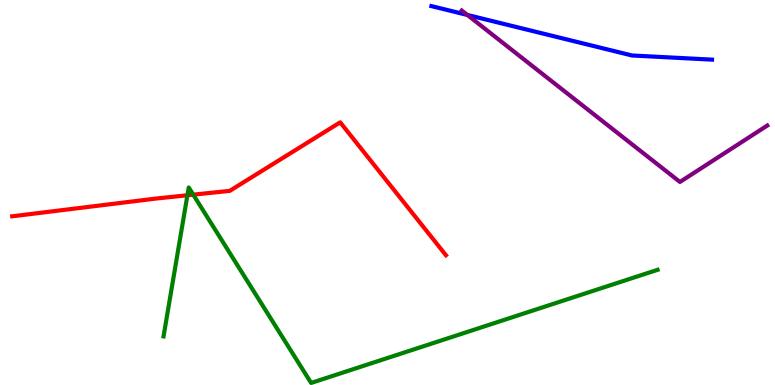[{'lines': ['blue', 'red'], 'intersections': []}, {'lines': ['green', 'red'], 'intersections': [{'x': 2.42, 'y': 4.93}, {'x': 2.49, 'y': 4.94}]}, {'lines': ['purple', 'red'], 'intersections': []}, {'lines': ['blue', 'green'], 'intersections': []}, {'lines': ['blue', 'purple'], 'intersections': [{'x': 6.03, 'y': 9.61}]}, {'lines': ['green', 'purple'], 'intersections': []}]